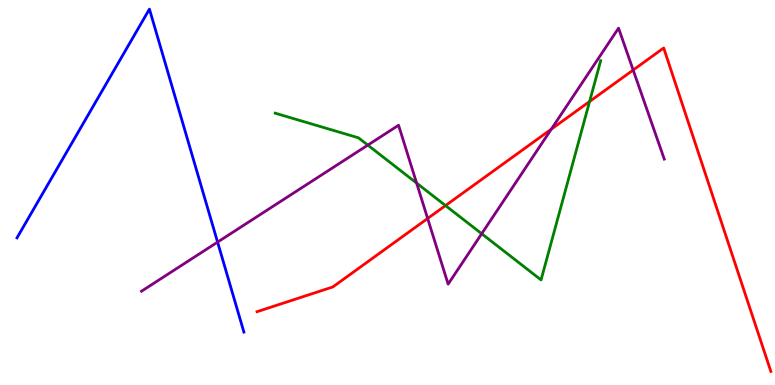[{'lines': ['blue', 'red'], 'intersections': []}, {'lines': ['green', 'red'], 'intersections': [{'x': 5.75, 'y': 4.66}, {'x': 7.61, 'y': 7.36}]}, {'lines': ['purple', 'red'], 'intersections': [{'x': 5.52, 'y': 4.33}, {'x': 7.11, 'y': 6.64}, {'x': 8.17, 'y': 8.18}]}, {'lines': ['blue', 'green'], 'intersections': []}, {'lines': ['blue', 'purple'], 'intersections': [{'x': 2.81, 'y': 3.71}]}, {'lines': ['green', 'purple'], 'intersections': [{'x': 4.75, 'y': 6.23}, {'x': 5.38, 'y': 5.24}, {'x': 6.22, 'y': 3.93}]}]